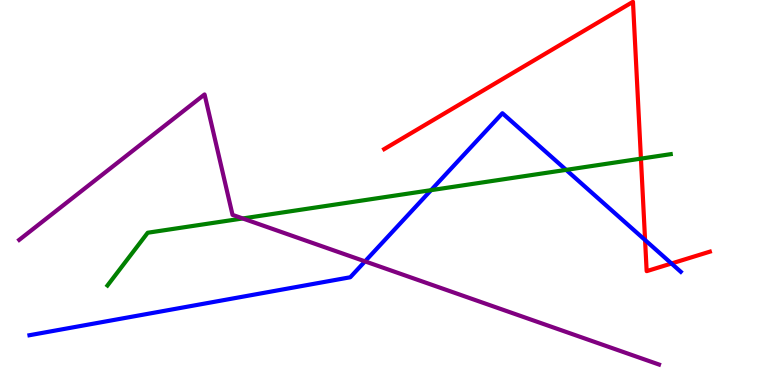[{'lines': ['blue', 'red'], 'intersections': [{'x': 8.32, 'y': 3.77}, {'x': 8.66, 'y': 3.16}]}, {'lines': ['green', 'red'], 'intersections': [{'x': 8.27, 'y': 5.88}]}, {'lines': ['purple', 'red'], 'intersections': []}, {'lines': ['blue', 'green'], 'intersections': [{'x': 5.56, 'y': 5.06}, {'x': 7.3, 'y': 5.59}]}, {'lines': ['blue', 'purple'], 'intersections': [{'x': 4.71, 'y': 3.21}]}, {'lines': ['green', 'purple'], 'intersections': [{'x': 3.13, 'y': 4.33}]}]